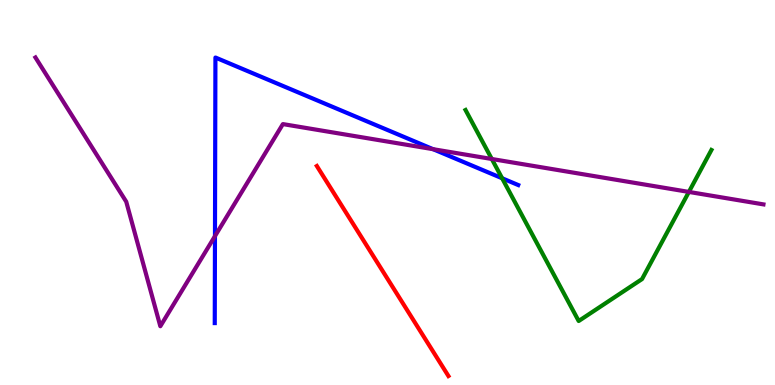[{'lines': ['blue', 'red'], 'intersections': []}, {'lines': ['green', 'red'], 'intersections': []}, {'lines': ['purple', 'red'], 'intersections': []}, {'lines': ['blue', 'green'], 'intersections': [{'x': 6.48, 'y': 5.37}]}, {'lines': ['blue', 'purple'], 'intersections': [{'x': 2.77, 'y': 3.87}, {'x': 5.59, 'y': 6.13}]}, {'lines': ['green', 'purple'], 'intersections': [{'x': 6.35, 'y': 5.87}, {'x': 8.89, 'y': 5.01}]}]